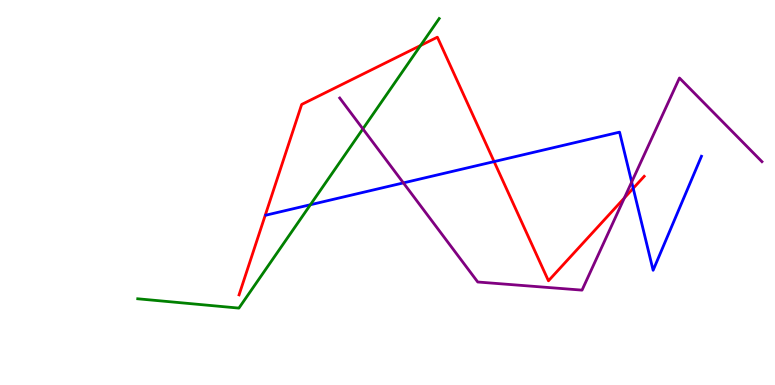[{'lines': ['blue', 'red'], 'intersections': [{'x': 6.38, 'y': 5.8}, {'x': 8.17, 'y': 5.11}]}, {'lines': ['green', 'red'], 'intersections': [{'x': 5.43, 'y': 8.82}]}, {'lines': ['purple', 'red'], 'intersections': [{'x': 8.06, 'y': 4.86}]}, {'lines': ['blue', 'green'], 'intersections': [{'x': 4.01, 'y': 4.68}]}, {'lines': ['blue', 'purple'], 'intersections': [{'x': 5.21, 'y': 5.25}, {'x': 8.15, 'y': 5.27}]}, {'lines': ['green', 'purple'], 'intersections': [{'x': 4.68, 'y': 6.65}]}]